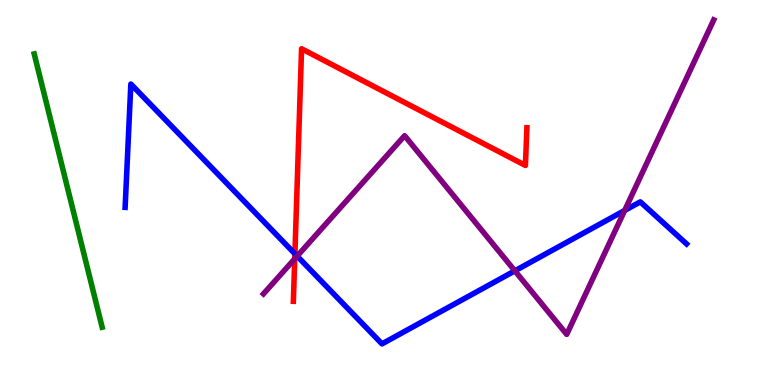[{'lines': ['blue', 'red'], 'intersections': [{'x': 3.81, 'y': 3.41}]}, {'lines': ['green', 'red'], 'intersections': []}, {'lines': ['purple', 'red'], 'intersections': [{'x': 3.8, 'y': 3.28}]}, {'lines': ['blue', 'green'], 'intersections': []}, {'lines': ['blue', 'purple'], 'intersections': [{'x': 3.83, 'y': 3.35}, {'x': 6.64, 'y': 2.97}, {'x': 8.06, 'y': 4.53}]}, {'lines': ['green', 'purple'], 'intersections': []}]